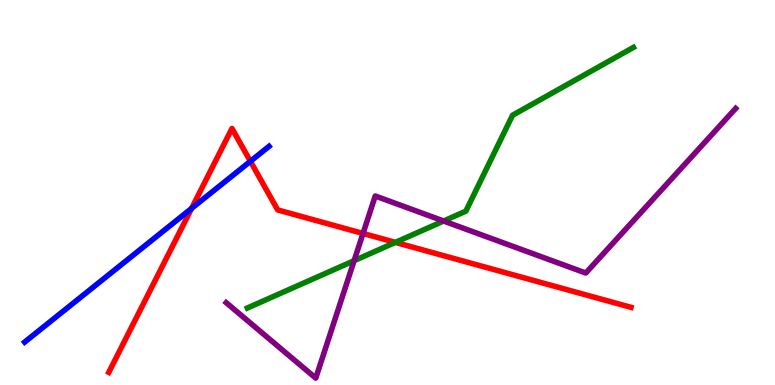[{'lines': ['blue', 'red'], 'intersections': [{'x': 2.47, 'y': 4.59}, {'x': 3.23, 'y': 5.81}]}, {'lines': ['green', 'red'], 'intersections': [{'x': 5.1, 'y': 3.7}]}, {'lines': ['purple', 'red'], 'intersections': [{'x': 4.68, 'y': 3.94}]}, {'lines': ['blue', 'green'], 'intersections': []}, {'lines': ['blue', 'purple'], 'intersections': []}, {'lines': ['green', 'purple'], 'intersections': [{'x': 4.57, 'y': 3.23}, {'x': 5.72, 'y': 4.26}]}]